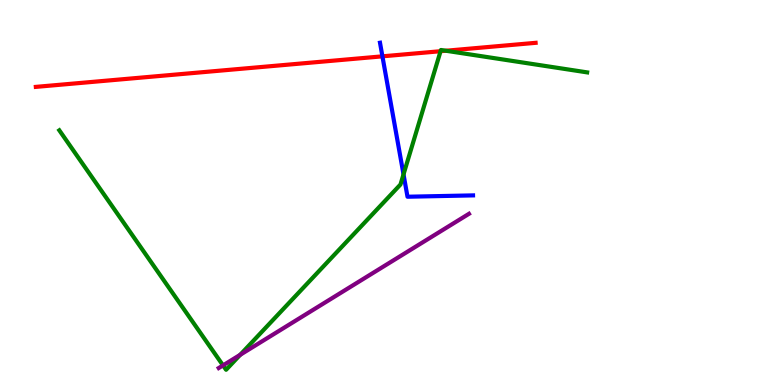[{'lines': ['blue', 'red'], 'intersections': [{'x': 4.93, 'y': 8.54}]}, {'lines': ['green', 'red'], 'intersections': [{'x': 5.68, 'y': 8.67}, {'x': 5.75, 'y': 8.68}]}, {'lines': ['purple', 'red'], 'intersections': []}, {'lines': ['blue', 'green'], 'intersections': [{'x': 5.21, 'y': 5.47}]}, {'lines': ['blue', 'purple'], 'intersections': []}, {'lines': ['green', 'purple'], 'intersections': [{'x': 2.88, 'y': 0.509}, {'x': 3.1, 'y': 0.784}]}]